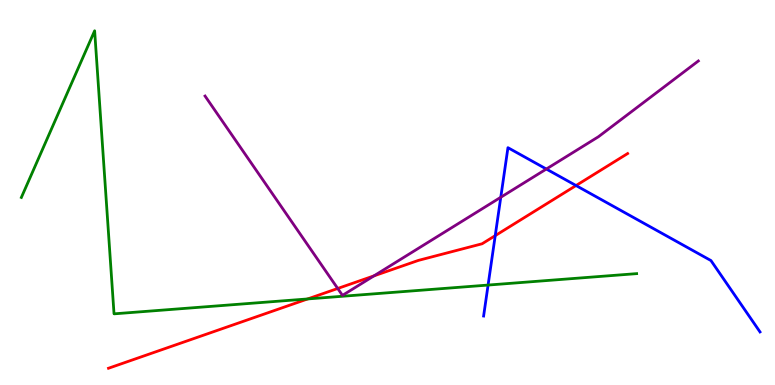[{'lines': ['blue', 'red'], 'intersections': [{'x': 6.39, 'y': 3.88}, {'x': 7.43, 'y': 5.18}]}, {'lines': ['green', 'red'], 'intersections': [{'x': 3.97, 'y': 2.24}]}, {'lines': ['purple', 'red'], 'intersections': [{'x': 4.36, 'y': 2.51}, {'x': 4.83, 'y': 2.83}]}, {'lines': ['blue', 'green'], 'intersections': [{'x': 6.3, 'y': 2.6}]}, {'lines': ['blue', 'purple'], 'intersections': [{'x': 6.46, 'y': 4.88}, {'x': 7.05, 'y': 5.61}]}, {'lines': ['green', 'purple'], 'intersections': []}]